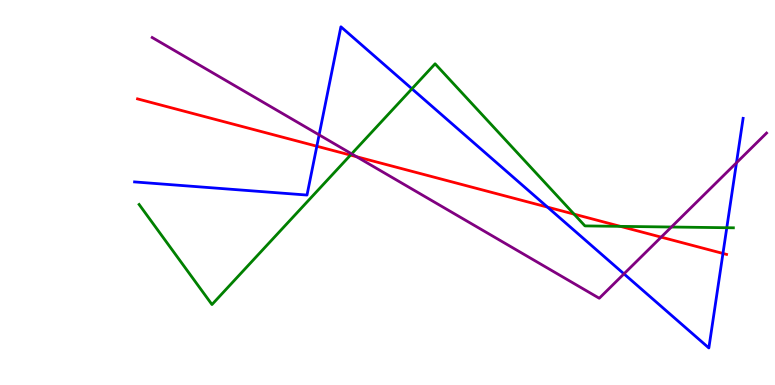[{'lines': ['blue', 'red'], 'intersections': [{'x': 4.09, 'y': 6.2}, {'x': 7.06, 'y': 4.62}, {'x': 9.33, 'y': 3.42}]}, {'lines': ['green', 'red'], 'intersections': [{'x': 4.52, 'y': 5.97}, {'x': 7.41, 'y': 4.44}, {'x': 8.0, 'y': 4.12}]}, {'lines': ['purple', 'red'], 'intersections': [{'x': 4.6, 'y': 5.93}, {'x': 8.53, 'y': 3.84}]}, {'lines': ['blue', 'green'], 'intersections': [{'x': 5.32, 'y': 7.69}, {'x': 9.38, 'y': 4.09}]}, {'lines': ['blue', 'purple'], 'intersections': [{'x': 4.12, 'y': 6.5}, {'x': 8.05, 'y': 2.89}, {'x': 9.5, 'y': 5.77}]}, {'lines': ['green', 'purple'], 'intersections': [{'x': 4.54, 'y': 6.0}, {'x': 8.66, 'y': 4.1}]}]